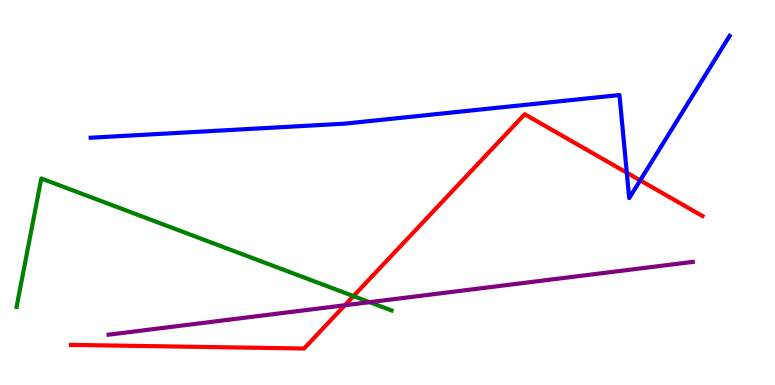[{'lines': ['blue', 'red'], 'intersections': [{'x': 8.09, 'y': 5.51}, {'x': 8.26, 'y': 5.32}]}, {'lines': ['green', 'red'], 'intersections': [{'x': 4.56, 'y': 2.31}]}, {'lines': ['purple', 'red'], 'intersections': [{'x': 4.45, 'y': 2.07}]}, {'lines': ['blue', 'green'], 'intersections': []}, {'lines': ['blue', 'purple'], 'intersections': []}, {'lines': ['green', 'purple'], 'intersections': [{'x': 4.77, 'y': 2.15}]}]